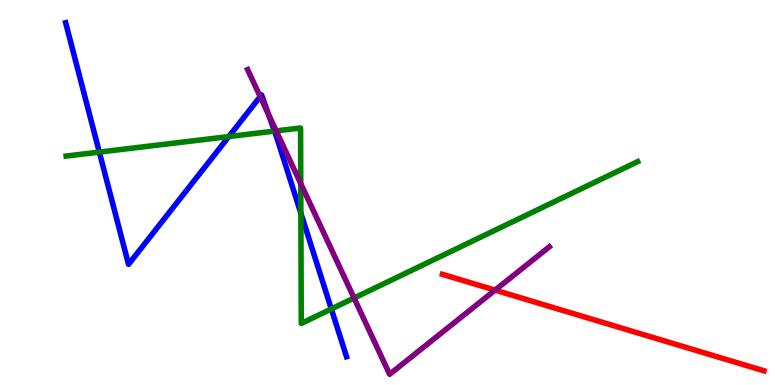[{'lines': ['blue', 'red'], 'intersections': []}, {'lines': ['green', 'red'], 'intersections': []}, {'lines': ['purple', 'red'], 'intersections': [{'x': 6.39, 'y': 2.46}]}, {'lines': ['blue', 'green'], 'intersections': [{'x': 1.28, 'y': 6.05}, {'x': 2.95, 'y': 6.45}, {'x': 3.54, 'y': 6.6}, {'x': 3.88, 'y': 4.46}, {'x': 4.28, 'y': 1.97}]}, {'lines': ['blue', 'purple'], 'intersections': [{'x': 3.36, 'y': 7.49}, {'x': 3.47, 'y': 7.02}]}, {'lines': ['green', 'purple'], 'intersections': [{'x': 3.56, 'y': 6.6}, {'x': 3.88, 'y': 5.23}, {'x': 4.57, 'y': 2.26}]}]